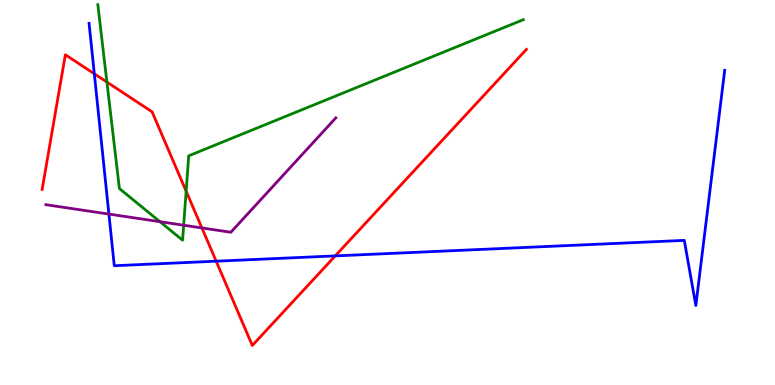[{'lines': ['blue', 'red'], 'intersections': [{'x': 1.22, 'y': 8.08}, {'x': 2.79, 'y': 3.22}, {'x': 4.33, 'y': 3.35}]}, {'lines': ['green', 'red'], 'intersections': [{'x': 1.38, 'y': 7.87}, {'x': 2.4, 'y': 5.03}]}, {'lines': ['purple', 'red'], 'intersections': [{'x': 2.61, 'y': 4.08}]}, {'lines': ['blue', 'green'], 'intersections': []}, {'lines': ['blue', 'purple'], 'intersections': [{'x': 1.41, 'y': 4.44}]}, {'lines': ['green', 'purple'], 'intersections': [{'x': 2.06, 'y': 4.24}, {'x': 2.37, 'y': 4.15}]}]